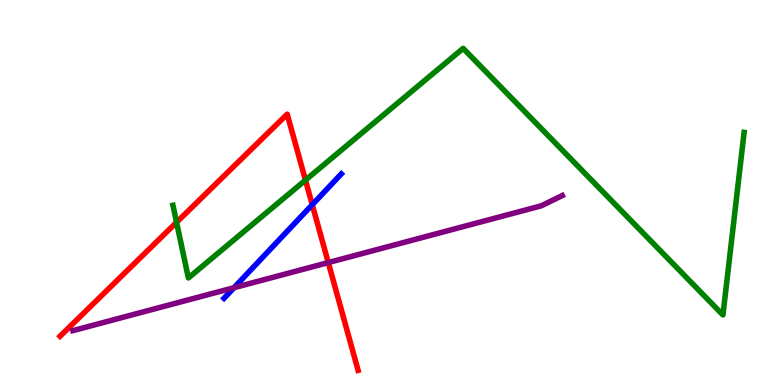[{'lines': ['blue', 'red'], 'intersections': [{'x': 4.03, 'y': 4.68}]}, {'lines': ['green', 'red'], 'intersections': [{'x': 2.28, 'y': 4.23}, {'x': 3.94, 'y': 5.32}]}, {'lines': ['purple', 'red'], 'intersections': [{'x': 4.24, 'y': 3.18}]}, {'lines': ['blue', 'green'], 'intersections': []}, {'lines': ['blue', 'purple'], 'intersections': [{'x': 3.02, 'y': 2.53}]}, {'lines': ['green', 'purple'], 'intersections': []}]